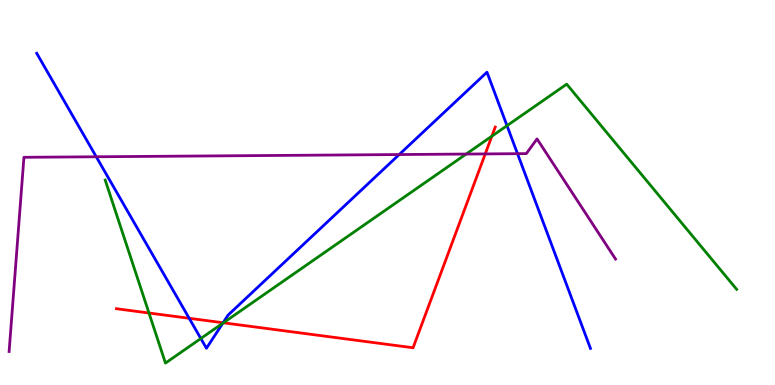[{'lines': ['blue', 'red'], 'intersections': [{'x': 2.44, 'y': 1.73}, {'x': 2.88, 'y': 1.62}]}, {'lines': ['green', 'red'], 'intersections': [{'x': 1.92, 'y': 1.87}, {'x': 2.88, 'y': 1.62}, {'x': 6.35, 'y': 6.46}]}, {'lines': ['purple', 'red'], 'intersections': [{'x': 6.26, 'y': 6.0}]}, {'lines': ['blue', 'green'], 'intersections': [{'x': 2.59, 'y': 1.21}, {'x': 2.87, 'y': 1.6}, {'x': 6.54, 'y': 6.74}]}, {'lines': ['blue', 'purple'], 'intersections': [{'x': 1.24, 'y': 5.93}, {'x': 5.15, 'y': 5.99}, {'x': 6.68, 'y': 6.01}]}, {'lines': ['green', 'purple'], 'intersections': [{'x': 6.01, 'y': 6.0}]}]